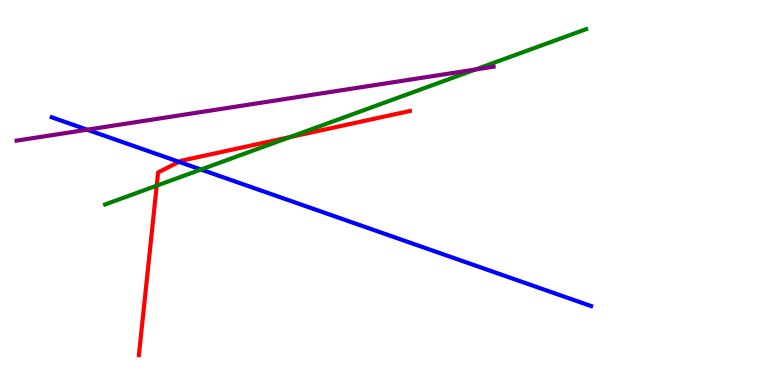[{'lines': ['blue', 'red'], 'intersections': [{'x': 2.31, 'y': 5.8}]}, {'lines': ['green', 'red'], 'intersections': [{'x': 2.02, 'y': 5.18}, {'x': 3.74, 'y': 6.44}]}, {'lines': ['purple', 'red'], 'intersections': []}, {'lines': ['blue', 'green'], 'intersections': [{'x': 2.59, 'y': 5.6}]}, {'lines': ['blue', 'purple'], 'intersections': [{'x': 1.12, 'y': 6.63}]}, {'lines': ['green', 'purple'], 'intersections': [{'x': 6.13, 'y': 8.19}]}]